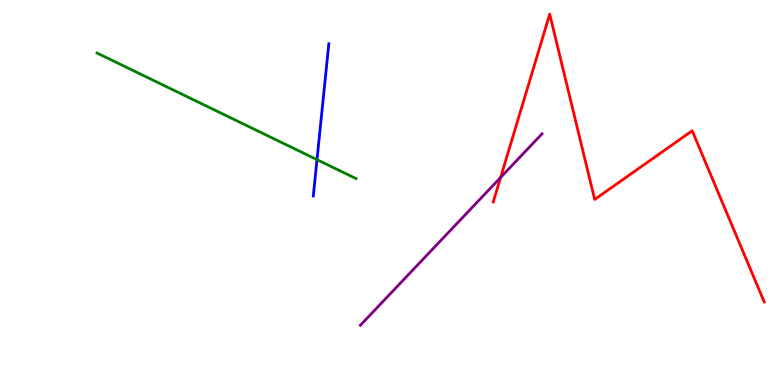[{'lines': ['blue', 'red'], 'intersections': []}, {'lines': ['green', 'red'], 'intersections': []}, {'lines': ['purple', 'red'], 'intersections': [{'x': 6.46, 'y': 5.39}]}, {'lines': ['blue', 'green'], 'intersections': [{'x': 4.09, 'y': 5.85}]}, {'lines': ['blue', 'purple'], 'intersections': []}, {'lines': ['green', 'purple'], 'intersections': []}]